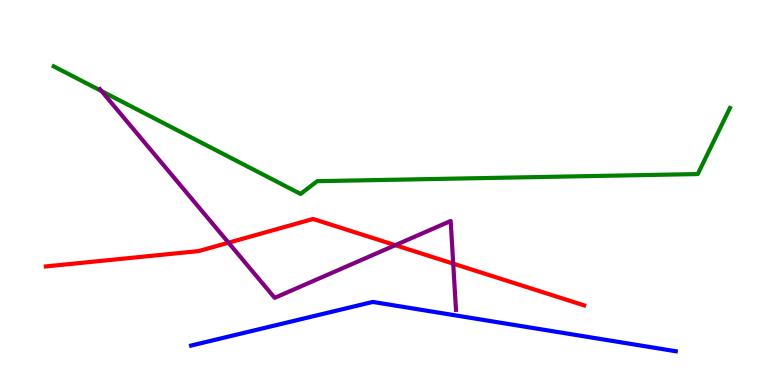[{'lines': ['blue', 'red'], 'intersections': []}, {'lines': ['green', 'red'], 'intersections': []}, {'lines': ['purple', 'red'], 'intersections': [{'x': 2.95, 'y': 3.7}, {'x': 5.1, 'y': 3.63}, {'x': 5.85, 'y': 3.15}]}, {'lines': ['blue', 'green'], 'intersections': []}, {'lines': ['blue', 'purple'], 'intersections': []}, {'lines': ['green', 'purple'], 'intersections': [{'x': 1.31, 'y': 7.63}]}]